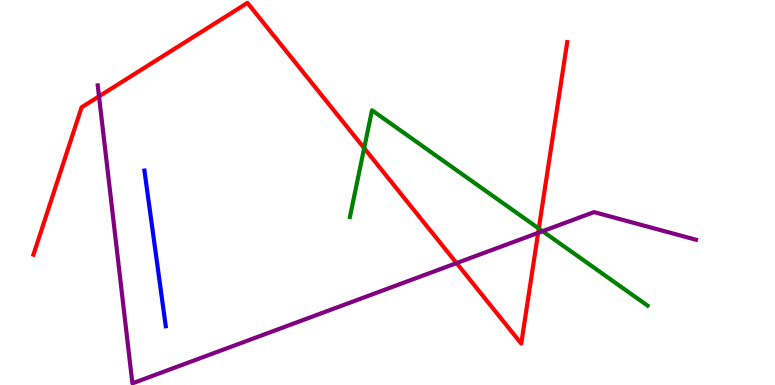[{'lines': ['blue', 'red'], 'intersections': []}, {'lines': ['green', 'red'], 'intersections': [{'x': 4.7, 'y': 6.15}, {'x': 6.95, 'y': 4.06}]}, {'lines': ['purple', 'red'], 'intersections': [{'x': 1.28, 'y': 7.5}, {'x': 5.89, 'y': 3.17}, {'x': 6.94, 'y': 3.95}]}, {'lines': ['blue', 'green'], 'intersections': []}, {'lines': ['blue', 'purple'], 'intersections': []}, {'lines': ['green', 'purple'], 'intersections': [{'x': 7.0, 'y': 3.99}]}]